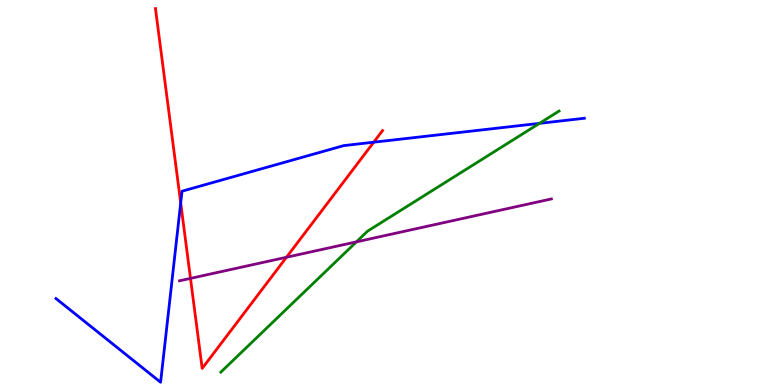[{'lines': ['blue', 'red'], 'intersections': [{'x': 2.33, 'y': 4.73}, {'x': 4.82, 'y': 6.31}]}, {'lines': ['green', 'red'], 'intersections': []}, {'lines': ['purple', 'red'], 'intersections': [{'x': 2.46, 'y': 2.77}, {'x': 3.7, 'y': 3.32}]}, {'lines': ['blue', 'green'], 'intersections': [{'x': 6.96, 'y': 6.8}]}, {'lines': ['blue', 'purple'], 'intersections': []}, {'lines': ['green', 'purple'], 'intersections': [{'x': 4.6, 'y': 3.72}]}]